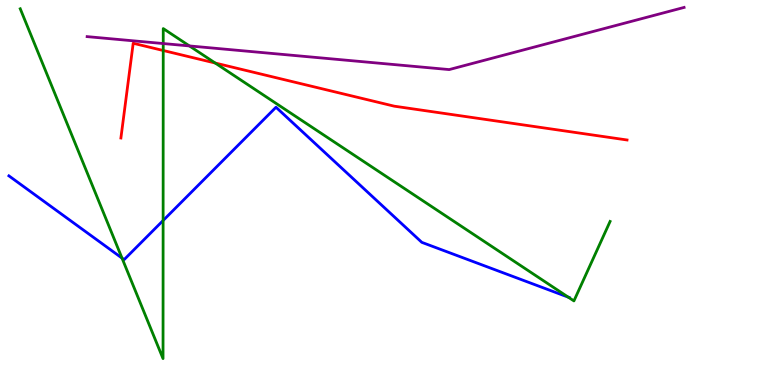[{'lines': ['blue', 'red'], 'intersections': []}, {'lines': ['green', 'red'], 'intersections': [{'x': 2.11, 'y': 8.69}, {'x': 2.78, 'y': 8.36}]}, {'lines': ['purple', 'red'], 'intersections': []}, {'lines': ['blue', 'green'], 'intersections': [{'x': 1.57, 'y': 3.3}, {'x': 2.1, 'y': 4.27}, {'x': 7.33, 'y': 2.28}]}, {'lines': ['blue', 'purple'], 'intersections': []}, {'lines': ['green', 'purple'], 'intersections': [{'x': 2.11, 'y': 8.87}, {'x': 2.44, 'y': 8.81}]}]